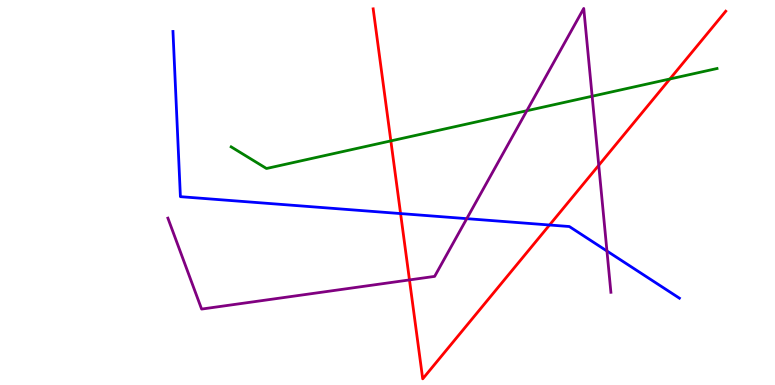[{'lines': ['blue', 'red'], 'intersections': [{'x': 5.17, 'y': 4.45}, {'x': 7.09, 'y': 4.16}]}, {'lines': ['green', 'red'], 'intersections': [{'x': 5.04, 'y': 6.34}, {'x': 8.64, 'y': 7.95}]}, {'lines': ['purple', 'red'], 'intersections': [{'x': 5.28, 'y': 2.73}, {'x': 7.73, 'y': 5.71}]}, {'lines': ['blue', 'green'], 'intersections': []}, {'lines': ['blue', 'purple'], 'intersections': [{'x': 6.02, 'y': 4.32}, {'x': 7.83, 'y': 3.48}]}, {'lines': ['green', 'purple'], 'intersections': [{'x': 6.8, 'y': 7.12}, {'x': 7.64, 'y': 7.5}]}]